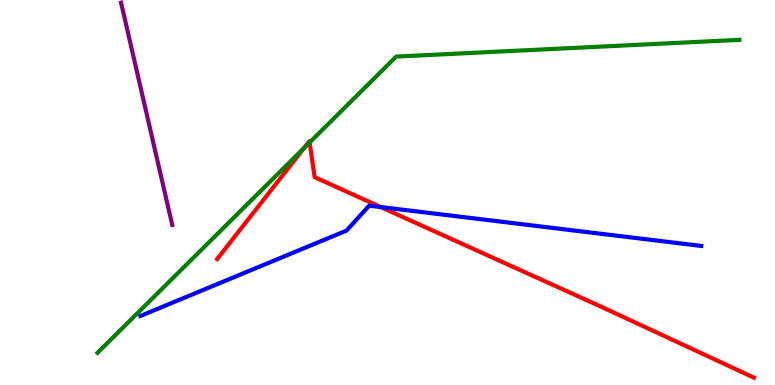[{'lines': ['blue', 'red'], 'intersections': [{'x': 4.91, 'y': 4.62}]}, {'lines': ['green', 'red'], 'intersections': [{'x': 3.92, 'y': 6.16}, {'x': 3.99, 'y': 6.3}]}, {'lines': ['purple', 'red'], 'intersections': []}, {'lines': ['blue', 'green'], 'intersections': []}, {'lines': ['blue', 'purple'], 'intersections': []}, {'lines': ['green', 'purple'], 'intersections': []}]